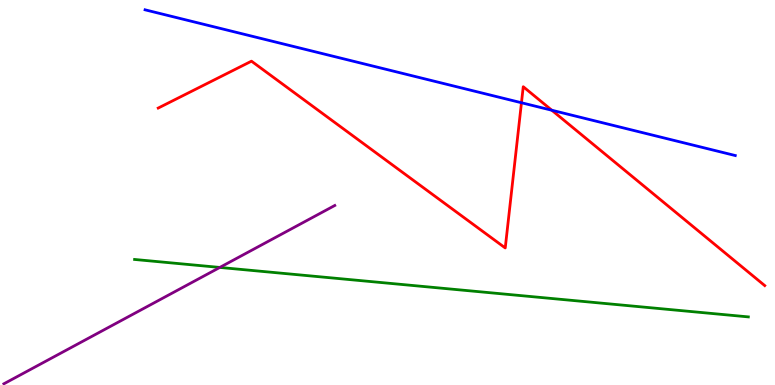[{'lines': ['blue', 'red'], 'intersections': [{'x': 6.73, 'y': 7.33}, {'x': 7.12, 'y': 7.14}]}, {'lines': ['green', 'red'], 'intersections': []}, {'lines': ['purple', 'red'], 'intersections': []}, {'lines': ['blue', 'green'], 'intersections': []}, {'lines': ['blue', 'purple'], 'intersections': []}, {'lines': ['green', 'purple'], 'intersections': [{'x': 2.84, 'y': 3.05}]}]